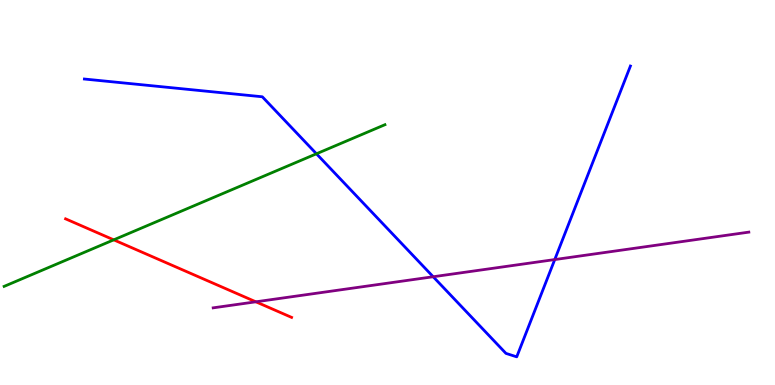[{'lines': ['blue', 'red'], 'intersections': []}, {'lines': ['green', 'red'], 'intersections': [{'x': 1.47, 'y': 3.77}]}, {'lines': ['purple', 'red'], 'intersections': [{'x': 3.3, 'y': 2.16}]}, {'lines': ['blue', 'green'], 'intersections': [{'x': 4.08, 'y': 6.01}]}, {'lines': ['blue', 'purple'], 'intersections': [{'x': 5.59, 'y': 2.81}, {'x': 7.16, 'y': 3.26}]}, {'lines': ['green', 'purple'], 'intersections': []}]